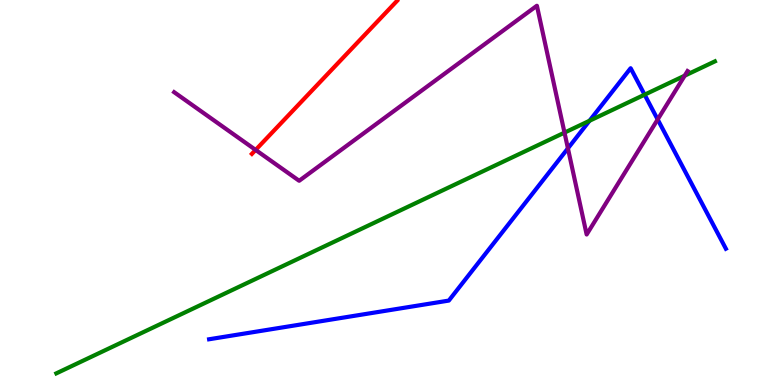[{'lines': ['blue', 'red'], 'intersections': []}, {'lines': ['green', 'red'], 'intersections': []}, {'lines': ['purple', 'red'], 'intersections': [{'x': 3.3, 'y': 6.11}]}, {'lines': ['blue', 'green'], 'intersections': [{'x': 7.61, 'y': 6.86}, {'x': 8.32, 'y': 7.54}]}, {'lines': ['blue', 'purple'], 'intersections': [{'x': 7.33, 'y': 6.15}, {'x': 8.49, 'y': 6.9}]}, {'lines': ['green', 'purple'], 'intersections': [{'x': 7.28, 'y': 6.56}, {'x': 8.83, 'y': 8.03}]}]